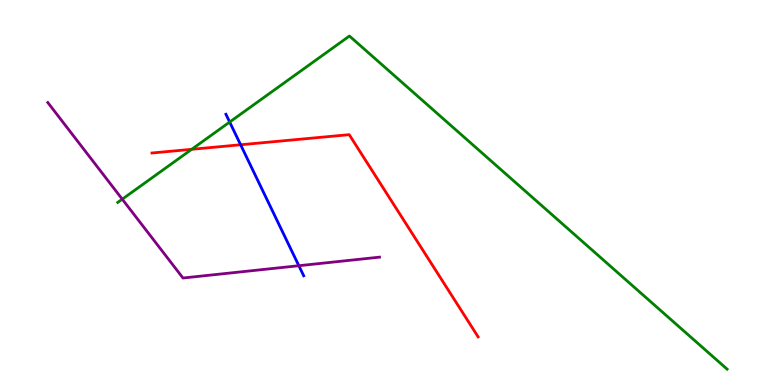[{'lines': ['blue', 'red'], 'intersections': [{'x': 3.1, 'y': 6.24}]}, {'lines': ['green', 'red'], 'intersections': [{'x': 2.47, 'y': 6.12}]}, {'lines': ['purple', 'red'], 'intersections': []}, {'lines': ['blue', 'green'], 'intersections': [{'x': 2.96, 'y': 6.83}]}, {'lines': ['blue', 'purple'], 'intersections': [{'x': 3.86, 'y': 3.1}]}, {'lines': ['green', 'purple'], 'intersections': [{'x': 1.58, 'y': 4.83}]}]